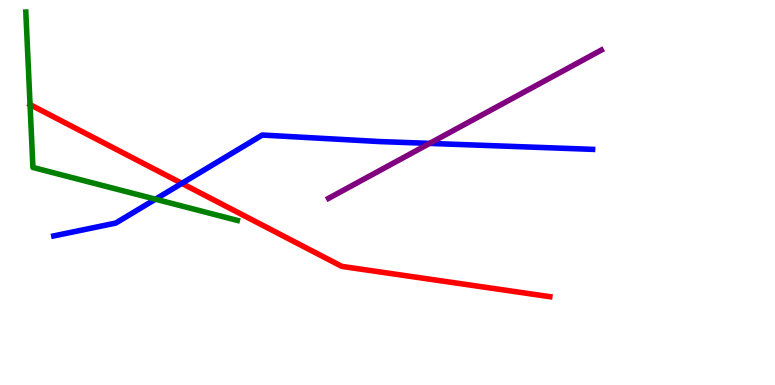[{'lines': ['blue', 'red'], 'intersections': [{'x': 2.35, 'y': 5.24}]}, {'lines': ['green', 'red'], 'intersections': []}, {'lines': ['purple', 'red'], 'intersections': []}, {'lines': ['blue', 'green'], 'intersections': [{'x': 2.01, 'y': 4.83}]}, {'lines': ['blue', 'purple'], 'intersections': [{'x': 5.54, 'y': 6.28}]}, {'lines': ['green', 'purple'], 'intersections': []}]